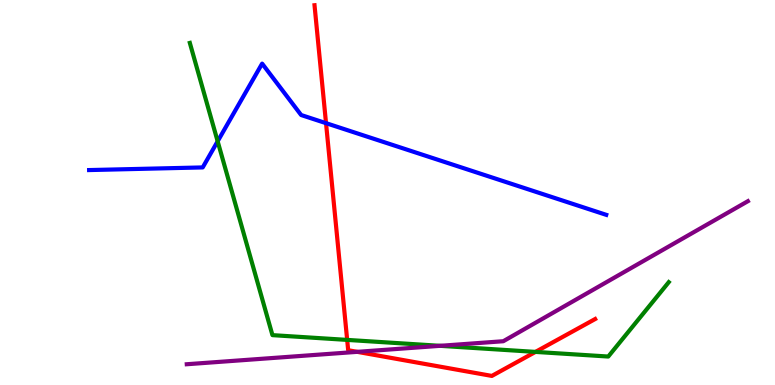[{'lines': ['blue', 'red'], 'intersections': [{'x': 4.21, 'y': 6.8}]}, {'lines': ['green', 'red'], 'intersections': [{'x': 4.48, 'y': 1.17}, {'x': 6.91, 'y': 0.86}]}, {'lines': ['purple', 'red'], 'intersections': [{'x': 4.61, 'y': 0.861}]}, {'lines': ['blue', 'green'], 'intersections': [{'x': 2.81, 'y': 6.33}]}, {'lines': ['blue', 'purple'], 'intersections': []}, {'lines': ['green', 'purple'], 'intersections': [{'x': 5.68, 'y': 1.02}]}]